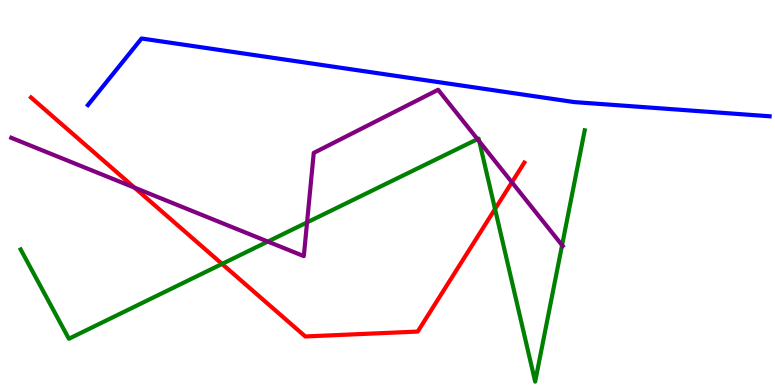[{'lines': ['blue', 'red'], 'intersections': []}, {'lines': ['green', 'red'], 'intersections': [{'x': 2.87, 'y': 3.14}, {'x': 6.39, 'y': 4.57}]}, {'lines': ['purple', 'red'], 'intersections': [{'x': 1.74, 'y': 5.13}, {'x': 6.61, 'y': 5.27}]}, {'lines': ['blue', 'green'], 'intersections': []}, {'lines': ['blue', 'purple'], 'intersections': []}, {'lines': ['green', 'purple'], 'intersections': [{'x': 3.46, 'y': 3.73}, {'x': 3.96, 'y': 4.22}, {'x': 6.16, 'y': 6.39}, {'x': 6.18, 'y': 6.33}, {'x': 7.25, 'y': 3.63}]}]